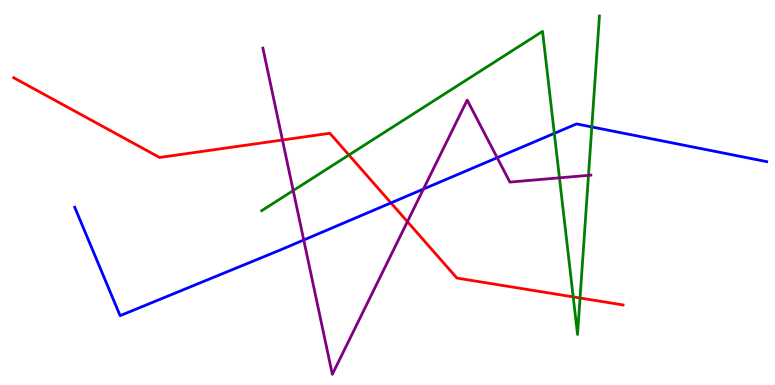[{'lines': ['blue', 'red'], 'intersections': [{'x': 5.04, 'y': 4.73}]}, {'lines': ['green', 'red'], 'intersections': [{'x': 4.5, 'y': 5.97}, {'x': 7.4, 'y': 2.29}, {'x': 7.48, 'y': 2.26}]}, {'lines': ['purple', 'red'], 'intersections': [{'x': 3.64, 'y': 6.36}, {'x': 5.26, 'y': 4.24}]}, {'lines': ['blue', 'green'], 'intersections': [{'x': 7.15, 'y': 6.54}, {'x': 7.64, 'y': 6.7}]}, {'lines': ['blue', 'purple'], 'intersections': [{'x': 3.92, 'y': 3.77}, {'x': 5.46, 'y': 5.09}, {'x': 6.42, 'y': 5.9}]}, {'lines': ['green', 'purple'], 'intersections': [{'x': 3.78, 'y': 5.05}, {'x': 7.22, 'y': 5.38}, {'x': 7.59, 'y': 5.45}]}]